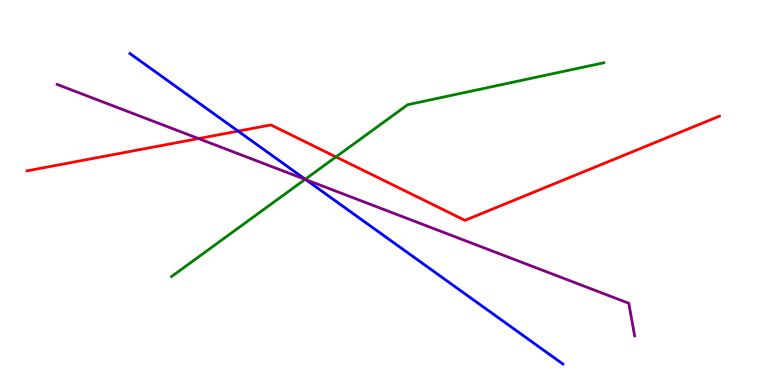[{'lines': ['blue', 'red'], 'intersections': [{'x': 3.07, 'y': 6.59}]}, {'lines': ['green', 'red'], 'intersections': [{'x': 4.33, 'y': 5.92}]}, {'lines': ['purple', 'red'], 'intersections': [{'x': 2.56, 'y': 6.4}]}, {'lines': ['blue', 'green'], 'intersections': [{'x': 3.94, 'y': 5.34}]}, {'lines': ['blue', 'purple'], 'intersections': [{'x': 3.94, 'y': 5.34}]}, {'lines': ['green', 'purple'], 'intersections': [{'x': 3.94, 'y': 5.34}]}]